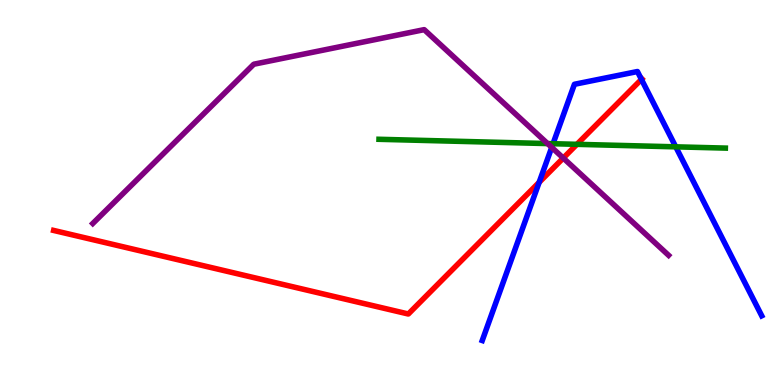[{'lines': ['blue', 'red'], 'intersections': [{'x': 6.96, 'y': 5.26}, {'x': 8.28, 'y': 7.94}]}, {'lines': ['green', 'red'], 'intersections': [{'x': 7.44, 'y': 6.25}]}, {'lines': ['purple', 'red'], 'intersections': [{'x': 7.27, 'y': 5.89}]}, {'lines': ['blue', 'green'], 'intersections': [{'x': 7.14, 'y': 6.27}, {'x': 8.72, 'y': 6.19}]}, {'lines': ['blue', 'purple'], 'intersections': [{'x': 7.12, 'y': 6.17}]}, {'lines': ['green', 'purple'], 'intersections': [{'x': 7.07, 'y': 6.27}]}]